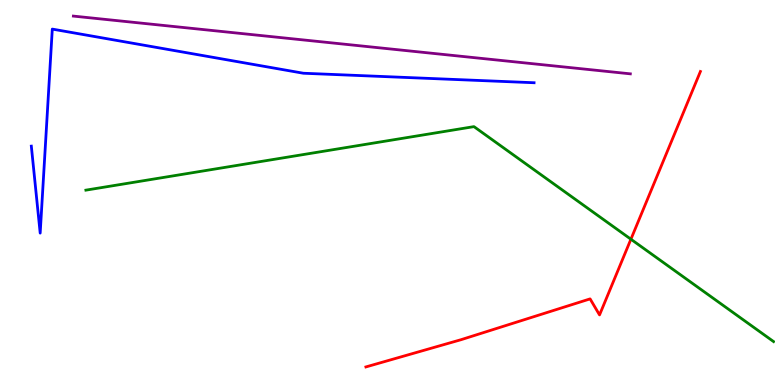[{'lines': ['blue', 'red'], 'intersections': []}, {'lines': ['green', 'red'], 'intersections': [{'x': 8.14, 'y': 3.79}]}, {'lines': ['purple', 'red'], 'intersections': []}, {'lines': ['blue', 'green'], 'intersections': []}, {'lines': ['blue', 'purple'], 'intersections': []}, {'lines': ['green', 'purple'], 'intersections': []}]